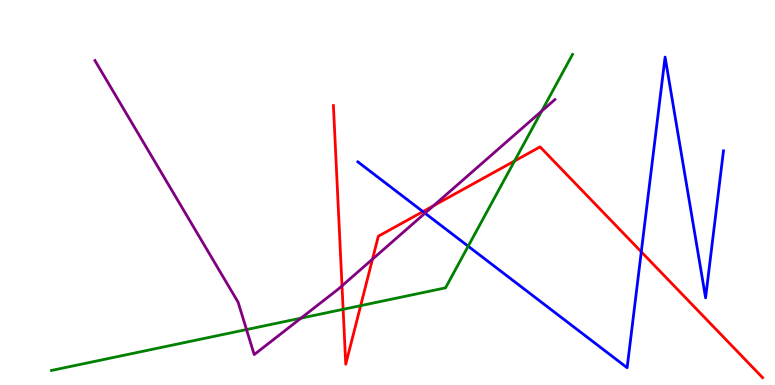[{'lines': ['blue', 'red'], 'intersections': [{'x': 5.46, 'y': 4.5}, {'x': 8.27, 'y': 3.46}]}, {'lines': ['green', 'red'], 'intersections': [{'x': 4.43, 'y': 1.97}, {'x': 4.65, 'y': 2.06}, {'x': 6.64, 'y': 5.82}]}, {'lines': ['purple', 'red'], 'intersections': [{'x': 4.41, 'y': 2.58}, {'x': 4.81, 'y': 3.27}, {'x': 5.59, 'y': 4.66}]}, {'lines': ['blue', 'green'], 'intersections': [{'x': 6.04, 'y': 3.61}]}, {'lines': ['blue', 'purple'], 'intersections': [{'x': 5.48, 'y': 4.46}]}, {'lines': ['green', 'purple'], 'intersections': [{'x': 3.18, 'y': 1.44}, {'x': 3.88, 'y': 1.74}, {'x': 6.99, 'y': 7.11}]}]